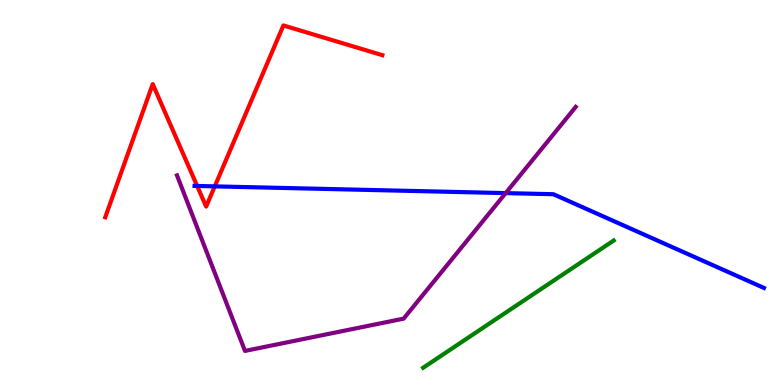[{'lines': ['blue', 'red'], 'intersections': [{'x': 2.54, 'y': 5.17}, {'x': 2.77, 'y': 5.16}]}, {'lines': ['green', 'red'], 'intersections': []}, {'lines': ['purple', 'red'], 'intersections': []}, {'lines': ['blue', 'green'], 'intersections': []}, {'lines': ['blue', 'purple'], 'intersections': [{'x': 6.52, 'y': 4.98}]}, {'lines': ['green', 'purple'], 'intersections': []}]